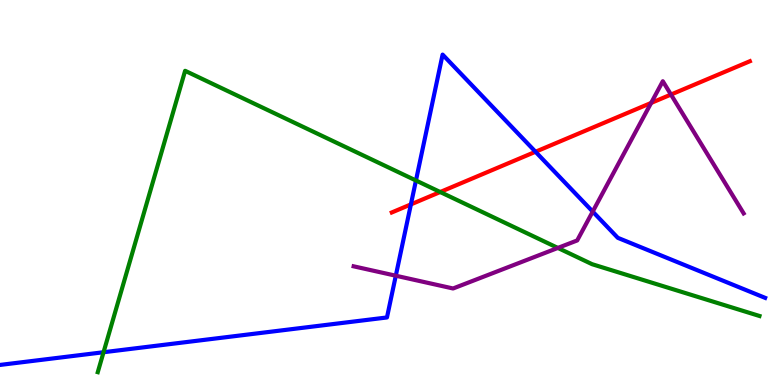[{'lines': ['blue', 'red'], 'intersections': [{'x': 5.3, 'y': 4.69}, {'x': 6.91, 'y': 6.06}]}, {'lines': ['green', 'red'], 'intersections': [{'x': 5.68, 'y': 5.01}]}, {'lines': ['purple', 'red'], 'intersections': [{'x': 8.4, 'y': 7.33}, {'x': 8.66, 'y': 7.54}]}, {'lines': ['blue', 'green'], 'intersections': [{'x': 1.34, 'y': 0.851}, {'x': 5.37, 'y': 5.31}]}, {'lines': ['blue', 'purple'], 'intersections': [{'x': 5.11, 'y': 2.84}, {'x': 7.65, 'y': 4.5}]}, {'lines': ['green', 'purple'], 'intersections': [{'x': 7.2, 'y': 3.56}]}]